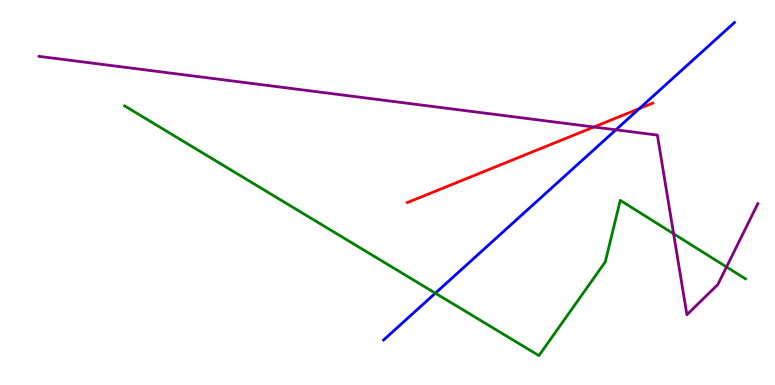[{'lines': ['blue', 'red'], 'intersections': [{'x': 8.25, 'y': 7.18}]}, {'lines': ['green', 'red'], 'intersections': []}, {'lines': ['purple', 'red'], 'intersections': [{'x': 7.66, 'y': 6.7}]}, {'lines': ['blue', 'green'], 'intersections': [{'x': 5.62, 'y': 2.39}]}, {'lines': ['blue', 'purple'], 'intersections': [{'x': 7.95, 'y': 6.63}]}, {'lines': ['green', 'purple'], 'intersections': [{'x': 8.69, 'y': 3.93}, {'x': 9.37, 'y': 3.07}]}]